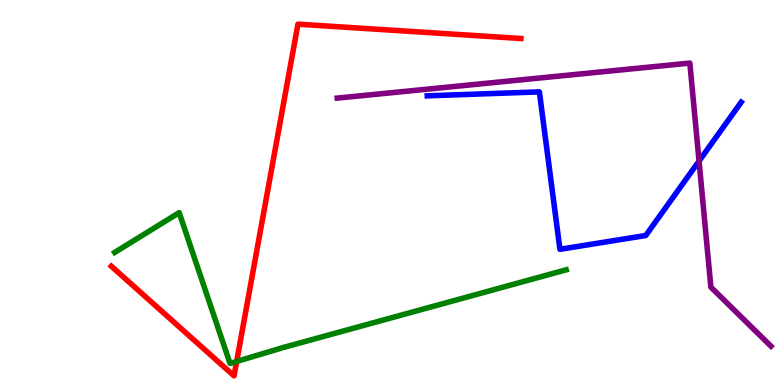[{'lines': ['blue', 'red'], 'intersections': []}, {'lines': ['green', 'red'], 'intersections': [{'x': 3.05, 'y': 0.611}]}, {'lines': ['purple', 'red'], 'intersections': []}, {'lines': ['blue', 'green'], 'intersections': []}, {'lines': ['blue', 'purple'], 'intersections': [{'x': 9.02, 'y': 5.82}]}, {'lines': ['green', 'purple'], 'intersections': []}]